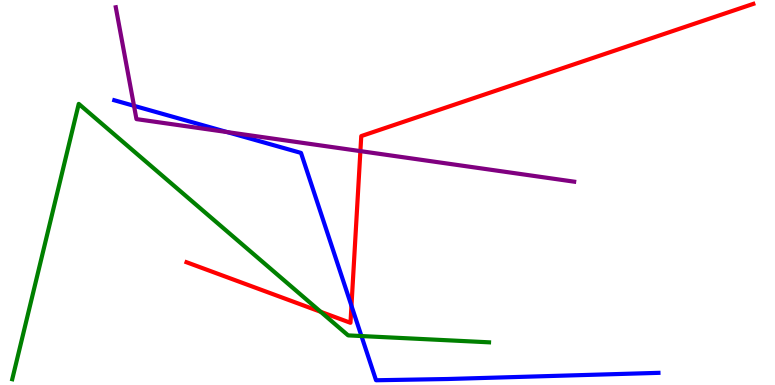[{'lines': ['blue', 'red'], 'intersections': [{'x': 4.53, 'y': 2.06}]}, {'lines': ['green', 'red'], 'intersections': [{'x': 4.14, 'y': 1.9}]}, {'lines': ['purple', 'red'], 'intersections': [{'x': 4.65, 'y': 6.07}]}, {'lines': ['blue', 'green'], 'intersections': [{'x': 4.66, 'y': 1.27}]}, {'lines': ['blue', 'purple'], 'intersections': [{'x': 1.73, 'y': 7.25}, {'x': 2.93, 'y': 6.57}]}, {'lines': ['green', 'purple'], 'intersections': []}]